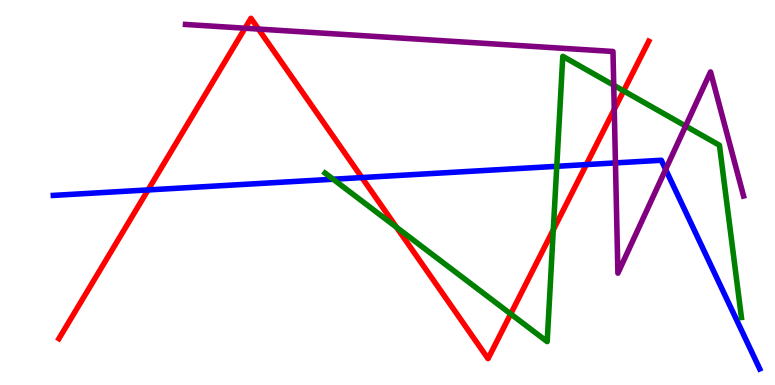[{'lines': ['blue', 'red'], 'intersections': [{'x': 1.91, 'y': 5.07}, {'x': 4.67, 'y': 5.39}, {'x': 7.57, 'y': 5.72}]}, {'lines': ['green', 'red'], 'intersections': [{'x': 5.12, 'y': 4.1}, {'x': 6.59, 'y': 1.85}, {'x': 7.14, 'y': 4.03}, {'x': 8.05, 'y': 7.64}]}, {'lines': ['purple', 'red'], 'intersections': [{'x': 3.16, 'y': 9.27}, {'x': 3.33, 'y': 9.25}, {'x': 7.93, 'y': 7.16}]}, {'lines': ['blue', 'green'], 'intersections': [{'x': 4.3, 'y': 5.34}, {'x': 7.18, 'y': 5.68}]}, {'lines': ['blue', 'purple'], 'intersections': [{'x': 7.94, 'y': 5.77}, {'x': 8.59, 'y': 5.6}]}, {'lines': ['green', 'purple'], 'intersections': [{'x': 7.92, 'y': 7.79}, {'x': 8.85, 'y': 6.73}]}]